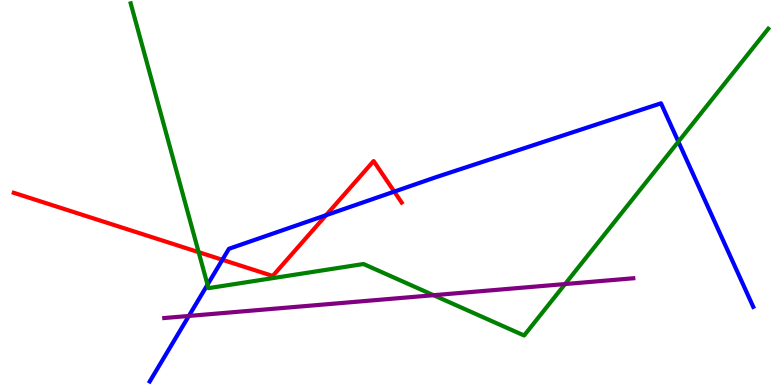[{'lines': ['blue', 'red'], 'intersections': [{'x': 2.87, 'y': 3.25}, {'x': 4.21, 'y': 4.41}, {'x': 5.09, 'y': 5.02}]}, {'lines': ['green', 'red'], 'intersections': [{'x': 2.56, 'y': 3.45}]}, {'lines': ['purple', 'red'], 'intersections': []}, {'lines': ['blue', 'green'], 'intersections': [{'x': 2.68, 'y': 2.61}, {'x': 8.75, 'y': 6.32}]}, {'lines': ['blue', 'purple'], 'intersections': [{'x': 2.44, 'y': 1.79}]}, {'lines': ['green', 'purple'], 'intersections': [{'x': 5.59, 'y': 2.33}, {'x': 7.29, 'y': 2.62}]}]